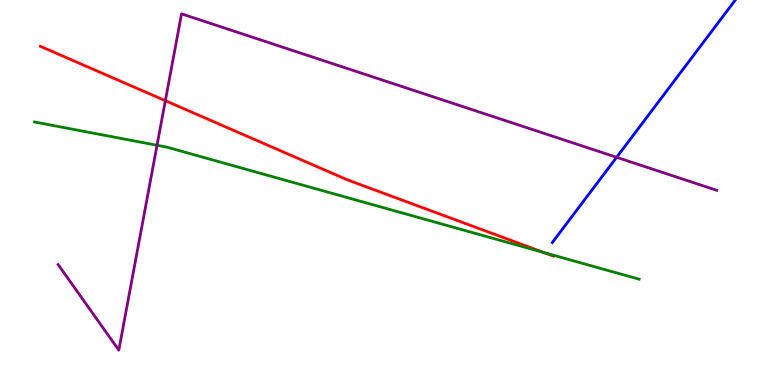[{'lines': ['blue', 'red'], 'intersections': []}, {'lines': ['green', 'red'], 'intersections': [{'x': 7.02, 'y': 3.44}]}, {'lines': ['purple', 'red'], 'intersections': [{'x': 2.13, 'y': 7.39}]}, {'lines': ['blue', 'green'], 'intersections': []}, {'lines': ['blue', 'purple'], 'intersections': [{'x': 7.96, 'y': 5.91}]}, {'lines': ['green', 'purple'], 'intersections': [{'x': 2.03, 'y': 6.23}]}]